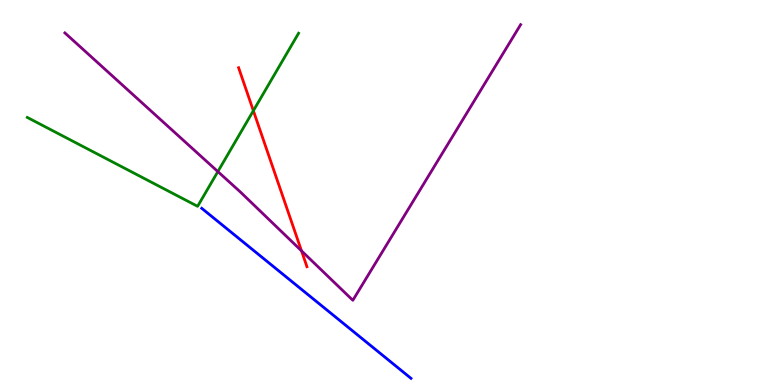[{'lines': ['blue', 'red'], 'intersections': []}, {'lines': ['green', 'red'], 'intersections': [{'x': 3.27, 'y': 7.12}]}, {'lines': ['purple', 'red'], 'intersections': [{'x': 3.89, 'y': 3.48}]}, {'lines': ['blue', 'green'], 'intersections': []}, {'lines': ['blue', 'purple'], 'intersections': []}, {'lines': ['green', 'purple'], 'intersections': [{'x': 2.81, 'y': 5.54}]}]